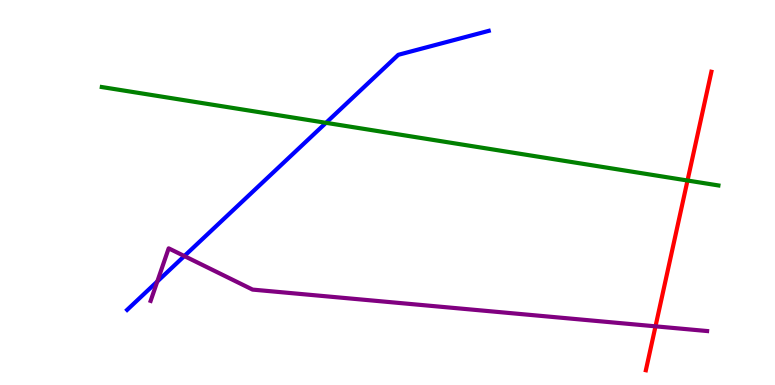[{'lines': ['blue', 'red'], 'intersections': []}, {'lines': ['green', 'red'], 'intersections': [{'x': 8.87, 'y': 5.31}]}, {'lines': ['purple', 'red'], 'intersections': [{'x': 8.46, 'y': 1.52}]}, {'lines': ['blue', 'green'], 'intersections': [{'x': 4.21, 'y': 6.81}]}, {'lines': ['blue', 'purple'], 'intersections': [{'x': 2.03, 'y': 2.69}, {'x': 2.38, 'y': 3.35}]}, {'lines': ['green', 'purple'], 'intersections': []}]